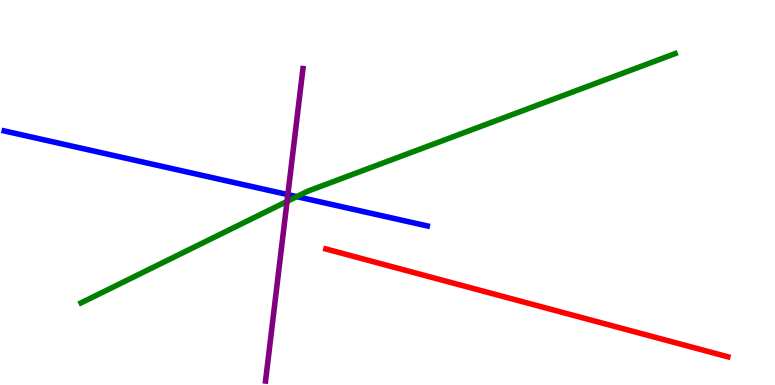[{'lines': ['blue', 'red'], 'intersections': []}, {'lines': ['green', 'red'], 'intersections': []}, {'lines': ['purple', 'red'], 'intersections': []}, {'lines': ['blue', 'green'], 'intersections': [{'x': 3.83, 'y': 4.89}]}, {'lines': ['blue', 'purple'], 'intersections': [{'x': 3.71, 'y': 4.94}]}, {'lines': ['green', 'purple'], 'intersections': [{'x': 3.7, 'y': 4.77}]}]